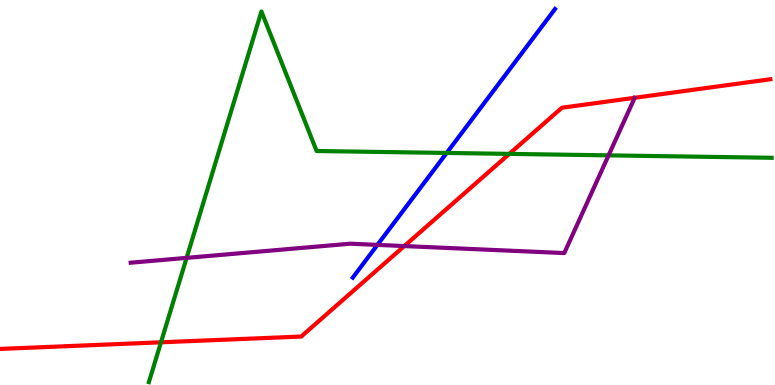[{'lines': ['blue', 'red'], 'intersections': []}, {'lines': ['green', 'red'], 'intersections': [{'x': 2.08, 'y': 1.11}, {'x': 6.57, 'y': 6.0}]}, {'lines': ['purple', 'red'], 'intersections': [{'x': 5.22, 'y': 3.61}]}, {'lines': ['blue', 'green'], 'intersections': [{'x': 5.76, 'y': 6.03}]}, {'lines': ['blue', 'purple'], 'intersections': [{'x': 4.87, 'y': 3.64}]}, {'lines': ['green', 'purple'], 'intersections': [{'x': 2.41, 'y': 3.3}, {'x': 7.85, 'y': 5.96}]}]